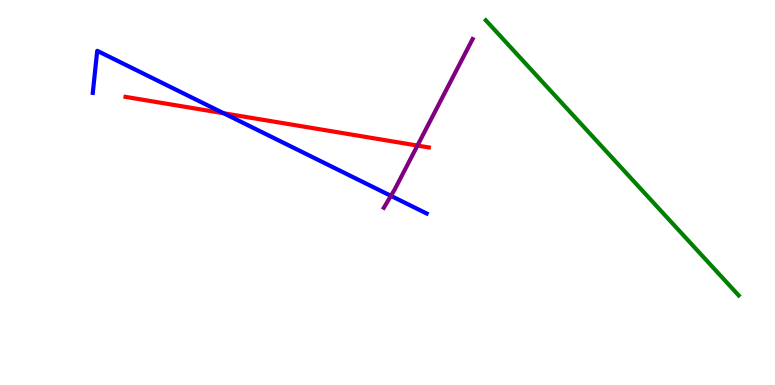[{'lines': ['blue', 'red'], 'intersections': [{'x': 2.89, 'y': 7.06}]}, {'lines': ['green', 'red'], 'intersections': []}, {'lines': ['purple', 'red'], 'intersections': [{'x': 5.39, 'y': 6.22}]}, {'lines': ['blue', 'green'], 'intersections': []}, {'lines': ['blue', 'purple'], 'intersections': [{'x': 5.04, 'y': 4.91}]}, {'lines': ['green', 'purple'], 'intersections': []}]